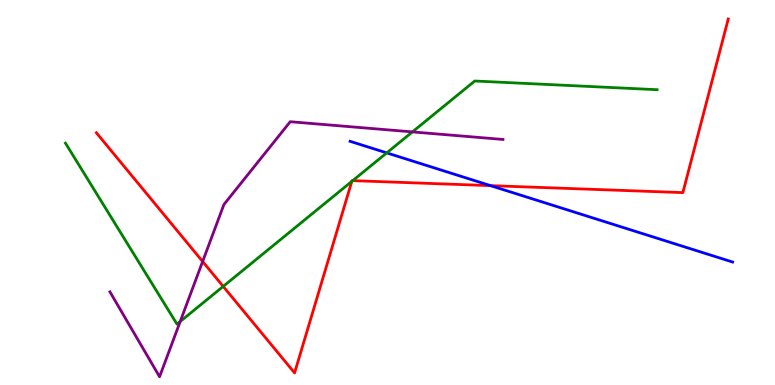[{'lines': ['blue', 'red'], 'intersections': [{'x': 6.33, 'y': 5.18}]}, {'lines': ['green', 'red'], 'intersections': [{'x': 2.88, 'y': 2.56}, {'x': 4.54, 'y': 5.29}, {'x': 4.55, 'y': 5.31}]}, {'lines': ['purple', 'red'], 'intersections': [{'x': 2.61, 'y': 3.21}]}, {'lines': ['blue', 'green'], 'intersections': [{'x': 4.99, 'y': 6.03}]}, {'lines': ['blue', 'purple'], 'intersections': []}, {'lines': ['green', 'purple'], 'intersections': [{'x': 2.33, 'y': 1.65}, {'x': 5.32, 'y': 6.57}]}]